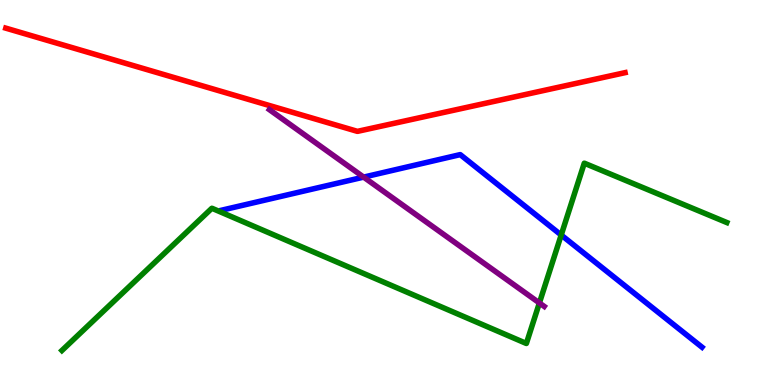[{'lines': ['blue', 'red'], 'intersections': []}, {'lines': ['green', 'red'], 'intersections': []}, {'lines': ['purple', 'red'], 'intersections': []}, {'lines': ['blue', 'green'], 'intersections': [{'x': 7.24, 'y': 3.9}]}, {'lines': ['blue', 'purple'], 'intersections': [{'x': 4.69, 'y': 5.4}]}, {'lines': ['green', 'purple'], 'intersections': [{'x': 6.96, 'y': 2.13}]}]